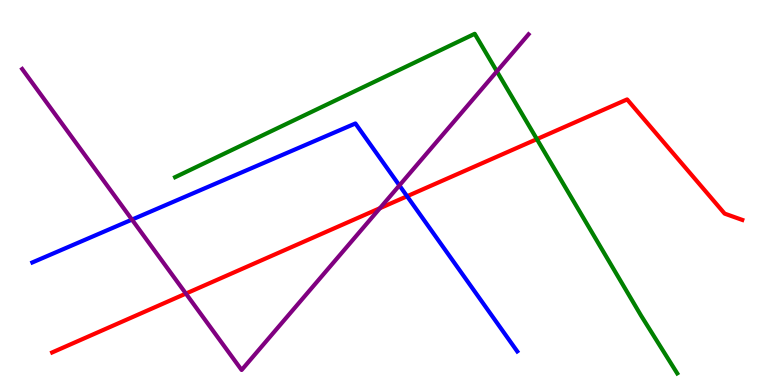[{'lines': ['blue', 'red'], 'intersections': [{'x': 5.25, 'y': 4.9}]}, {'lines': ['green', 'red'], 'intersections': [{'x': 6.93, 'y': 6.39}]}, {'lines': ['purple', 'red'], 'intersections': [{'x': 2.4, 'y': 2.37}, {'x': 4.9, 'y': 4.59}]}, {'lines': ['blue', 'green'], 'intersections': []}, {'lines': ['blue', 'purple'], 'intersections': [{'x': 1.7, 'y': 4.3}, {'x': 5.15, 'y': 5.18}]}, {'lines': ['green', 'purple'], 'intersections': [{'x': 6.41, 'y': 8.15}]}]